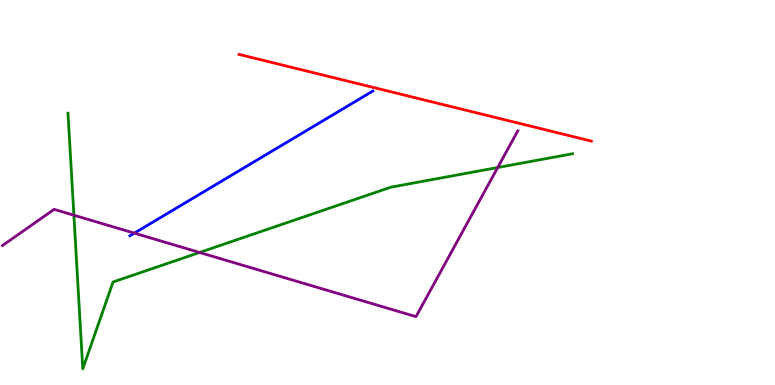[{'lines': ['blue', 'red'], 'intersections': []}, {'lines': ['green', 'red'], 'intersections': []}, {'lines': ['purple', 'red'], 'intersections': []}, {'lines': ['blue', 'green'], 'intersections': []}, {'lines': ['blue', 'purple'], 'intersections': [{'x': 1.73, 'y': 3.94}]}, {'lines': ['green', 'purple'], 'intersections': [{'x': 0.953, 'y': 4.41}, {'x': 2.58, 'y': 3.44}, {'x': 6.42, 'y': 5.65}]}]